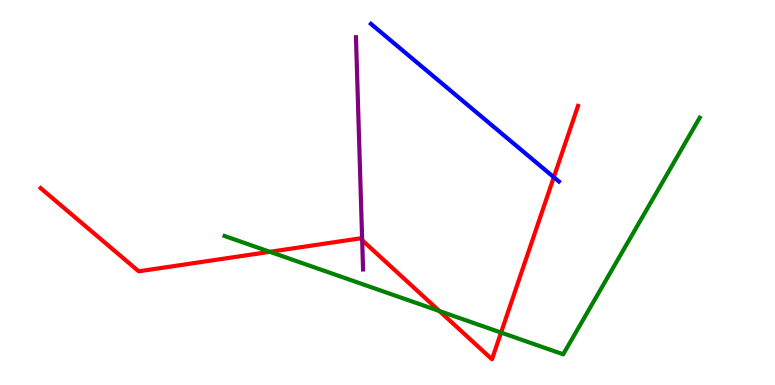[{'lines': ['blue', 'red'], 'intersections': [{'x': 7.15, 'y': 5.4}]}, {'lines': ['green', 'red'], 'intersections': [{'x': 3.48, 'y': 3.46}, {'x': 5.67, 'y': 1.92}, {'x': 6.47, 'y': 1.36}]}, {'lines': ['purple', 'red'], 'intersections': [{'x': 4.67, 'y': 3.76}]}, {'lines': ['blue', 'green'], 'intersections': []}, {'lines': ['blue', 'purple'], 'intersections': []}, {'lines': ['green', 'purple'], 'intersections': []}]